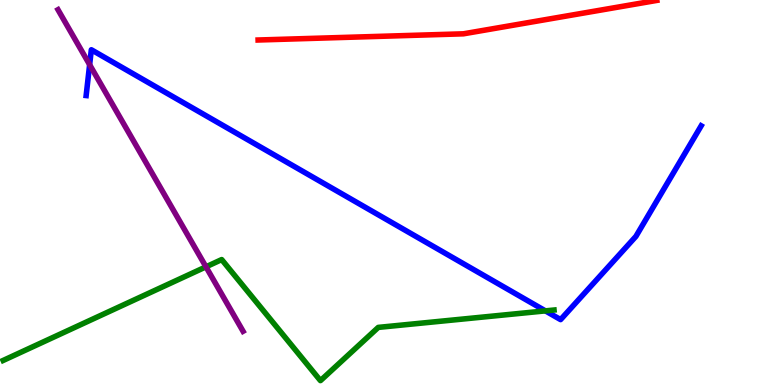[{'lines': ['blue', 'red'], 'intersections': []}, {'lines': ['green', 'red'], 'intersections': []}, {'lines': ['purple', 'red'], 'intersections': []}, {'lines': ['blue', 'green'], 'intersections': [{'x': 7.04, 'y': 1.93}]}, {'lines': ['blue', 'purple'], 'intersections': [{'x': 1.16, 'y': 8.32}]}, {'lines': ['green', 'purple'], 'intersections': [{'x': 2.66, 'y': 3.07}]}]